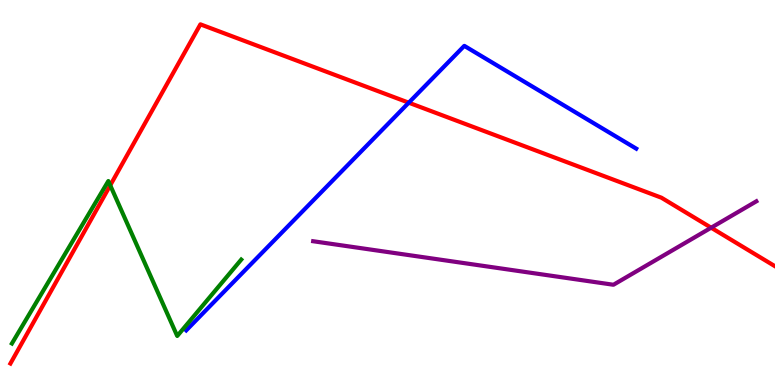[{'lines': ['blue', 'red'], 'intersections': [{'x': 5.27, 'y': 7.33}]}, {'lines': ['green', 'red'], 'intersections': [{'x': 1.42, 'y': 5.19}]}, {'lines': ['purple', 'red'], 'intersections': [{'x': 9.18, 'y': 4.09}]}, {'lines': ['blue', 'green'], 'intersections': []}, {'lines': ['blue', 'purple'], 'intersections': []}, {'lines': ['green', 'purple'], 'intersections': []}]